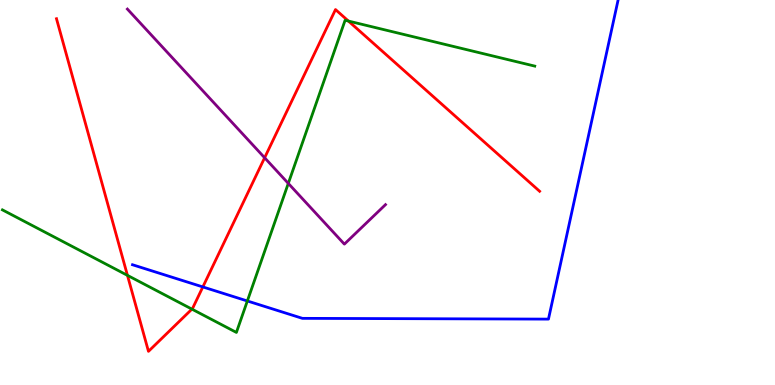[{'lines': ['blue', 'red'], 'intersections': [{'x': 2.62, 'y': 2.55}]}, {'lines': ['green', 'red'], 'intersections': [{'x': 1.64, 'y': 2.85}, {'x': 2.48, 'y': 1.97}, {'x': 4.5, 'y': 9.45}]}, {'lines': ['purple', 'red'], 'intersections': [{'x': 3.41, 'y': 5.9}]}, {'lines': ['blue', 'green'], 'intersections': [{'x': 3.19, 'y': 2.18}]}, {'lines': ['blue', 'purple'], 'intersections': []}, {'lines': ['green', 'purple'], 'intersections': [{'x': 3.72, 'y': 5.24}]}]